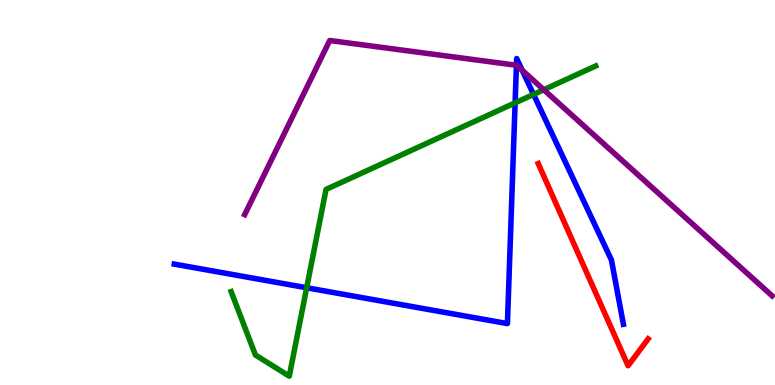[{'lines': ['blue', 'red'], 'intersections': []}, {'lines': ['green', 'red'], 'intersections': []}, {'lines': ['purple', 'red'], 'intersections': []}, {'lines': ['blue', 'green'], 'intersections': [{'x': 3.96, 'y': 2.53}, {'x': 6.65, 'y': 7.33}, {'x': 6.88, 'y': 7.55}]}, {'lines': ['blue', 'purple'], 'intersections': [{'x': 6.66, 'y': 8.3}, {'x': 6.74, 'y': 8.18}]}, {'lines': ['green', 'purple'], 'intersections': [{'x': 7.02, 'y': 7.67}]}]